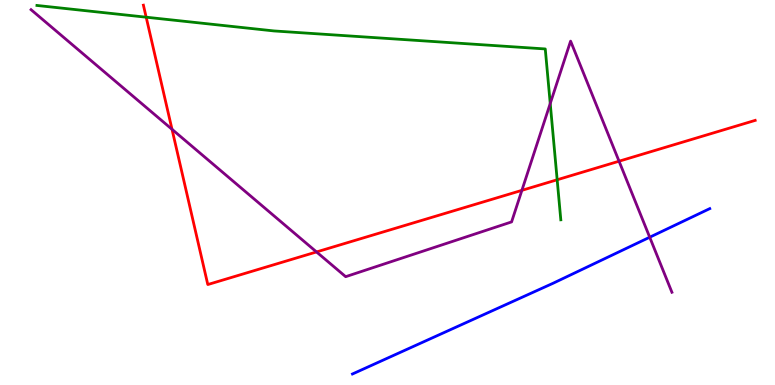[{'lines': ['blue', 'red'], 'intersections': []}, {'lines': ['green', 'red'], 'intersections': [{'x': 1.89, 'y': 9.55}, {'x': 7.19, 'y': 5.33}]}, {'lines': ['purple', 'red'], 'intersections': [{'x': 2.22, 'y': 6.64}, {'x': 4.08, 'y': 3.46}, {'x': 6.73, 'y': 5.06}, {'x': 7.99, 'y': 5.81}]}, {'lines': ['blue', 'green'], 'intersections': []}, {'lines': ['blue', 'purple'], 'intersections': [{'x': 8.38, 'y': 3.84}]}, {'lines': ['green', 'purple'], 'intersections': [{'x': 7.1, 'y': 7.31}]}]